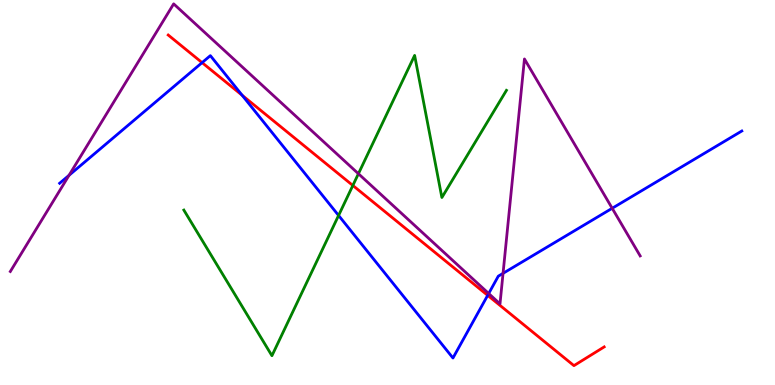[{'lines': ['blue', 'red'], 'intersections': [{'x': 2.61, 'y': 8.37}, {'x': 3.12, 'y': 7.52}, {'x': 6.29, 'y': 2.33}]}, {'lines': ['green', 'red'], 'intersections': [{'x': 4.55, 'y': 5.18}]}, {'lines': ['purple', 'red'], 'intersections': []}, {'lines': ['blue', 'green'], 'intersections': [{'x': 4.37, 'y': 4.4}]}, {'lines': ['blue', 'purple'], 'intersections': [{'x': 0.891, 'y': 5.45}, {'x': 6.31, 'y': 2.38}, {'x': 6.49, 'y': 2.9}, {'x': 7.9, 'y': 4.59}]}, {'lines': ['green', 'purple'], 'intersections': [{'x': 4.62, 'y': 5.49}]}]